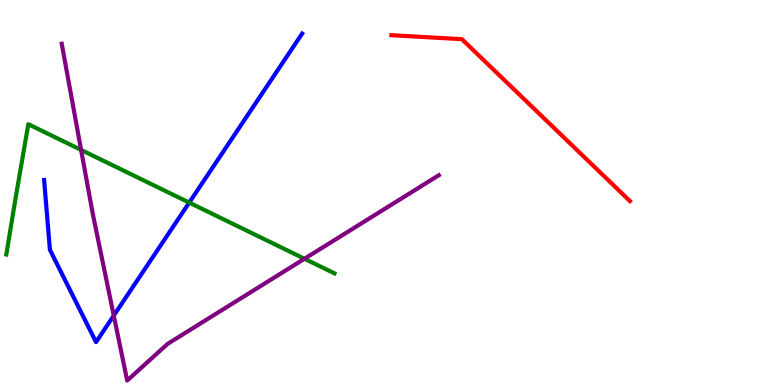[{'lines': ['blue', 'red'], 'intersections': []}, {'lines': ['green', 'red'], 'intersections': []}, {'lines': ['purple', 'red'], 'intersections': []}, {'lines': ['blue', 'green'], 'intersections': [{'x': 2.44, 'y': 4.74}]}, {'lines': ['blue', 'purple'], 'intersections': [{'x': 1.47, 'y': 1.8}]}, {'lines': ['green', 'purple'], 'intersections': [{'x': 1.05, 'y': 6.11}, {'x': 3.93, 'y': 3.28}]}]